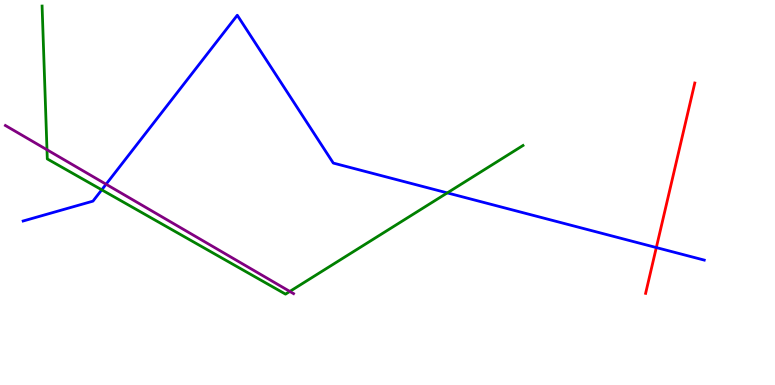[{'lines': ['blue', 'red'], 'intersections': [{'x': 8.47, 'y': 3.57}]}, {'lines': ['green', 'red'], 'intersections': []}, {'lines': ['purple', 'red'], 'intersections': []}, {'lines': ['blue', 'green'], 'intersections': [{'x': 1.31, 'y': 5.07}, {'x': 5.77, 'y': 4.99}]}, {'lines': ['blue', 'purple'], 'intersections': [{'x': 1.37, 'y': 5.21}]}, {'lines': ['green', 'purple'], 'intersections': [{'x': 0.606, 'y': 6.11}, {'x': 3.74, 'y': 2.43}]}]